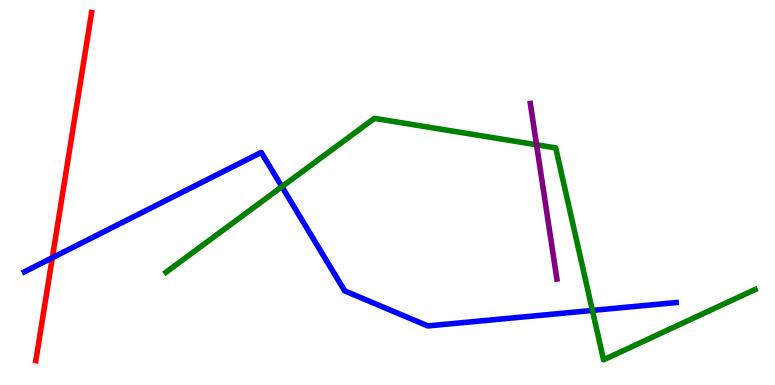[{'lines': ['blue', 'red'], 'intersections': [{'x': 0.675, 'y': 3.31}]}, {'lines': ['green', 'red'], 'intersections': []}, {'lines': ['purple', 'red'], 'intersections': []}, {'lines': ['blue', 'green'], 'intersections': [{'x': 3.64, 'y': 5.15}, {'x': 7.64, 'y': 1.94}]}, {'lines': ['blue', 'purple'], 'intersections': []}, {'lines': ['green', 'purple'], 'intersections': [{'x': 6.92, 'y': 6.24}]}]